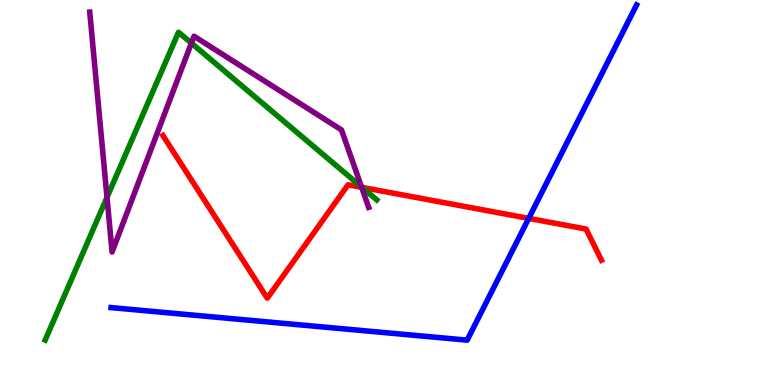[{'lines': ['blue', 'red'], 'intersections': [{'x': 6.82, 'y': 4.33}]}, {'lines': ['green', 'red'], 'intersections': [{'x': 4.67, 'y': 5.13}]}, {'lines': ['purple', 'red'], 'intersections': [{'x': 4.67, 'y': 5.13}]}, {'lines': ['blue', 'green'], 'intersections': []}, {'lines': ['blue', 'purple'], 'intersections': []}, {'lines': ['green', 'purple'], 'intersections': [{'x': 1.38, 'y': 4.87}, {'x': 2.47, 'y': 8.88}, {'x': 4.66, 'y': 5.14}]}]